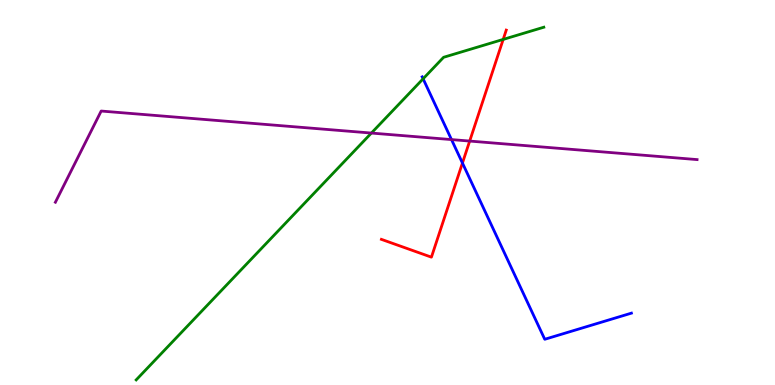[{'lines': ['blue', 'red'], 'intersections': [{'x': 5.97, 'y': 5.77}]}, {'lines': ['green', 'red'], 'intersections': [{'x': 6.49, 'y': 8.98}]}, {'lines': ['purple', 'red'], 'intersections': [{'x': 6.06, 'y': 6.34}]}, {'lines': ['blue', 'green'], 'intersections': [{'x': 5.46, 'y': 7.95}]}, {'lines': ['blue', 'purple'], 'intersections': [{'x': 5.83, 'y': 6.37}]}, {'lines': ['green', 'purple'], 'intersections': [{'x': 4.79, 'y': 6.54}]}]